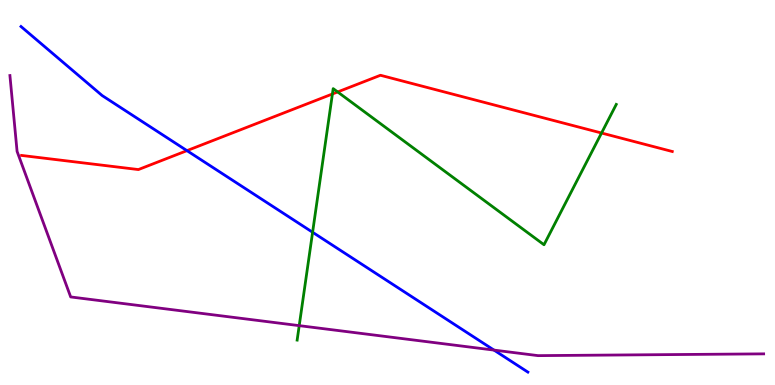[{'lines': ['blue', 'red'], 'intersections': [{'x': 2.41, 'y': 6.09}]}, {'lines': ['green', 'red'], 'intersections': [{'x': 4.29, 'y': 7.56}, {'x': 4.36, 'y': 7.61}, {'x': 7.76, 'y': 6.55}]}, {'lines': ['purple', 'red'], 'intersections': []}, {'lines': ['blue', 'green'], 'intersections': [{'x': 4.03, 'y': 3.97}]}, {'lines': ['blue', 'purple'], 'intersections': [{'x': 6.37, 'y': 0.906}]}, {'lines': ['green', 'purple'], 'intersections': [{'x': 3.86, 'y': 1.54}]}]